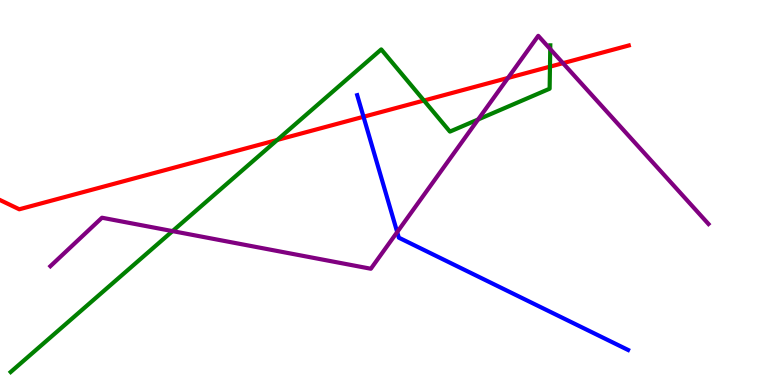[{'lines': ['blue', 'red'], 'intersections': [{'x': 4.69, 'y': 6.97}]}, {'lines': ['green', 'red'], 'intersections': [{'x': 3.58, 'y': 6.36}, {'x': 5.47, 'y': 7.39}, {'x': 7.1, 'y': 8.27}]}, {'lines': ['purple', 'red'], 'intersections': [{'x': 6.55, 'y': 7.98}, {'x': 7.26, 'y': 8.36}]}, {'lines': ['blue', 'green'], 'intersections': []}, {'lines': ['blue', 'purple'], 'intersections': [{'x': 5.13, 'y': 3.97}]}, {'lines': ['green', 'purple'], 'intersections': [{'x': 2.23, 'y': 4.0}, {'x': 6.17, 'y': 6.9}, {'x': 7.1, 'y': 8.73}]}]